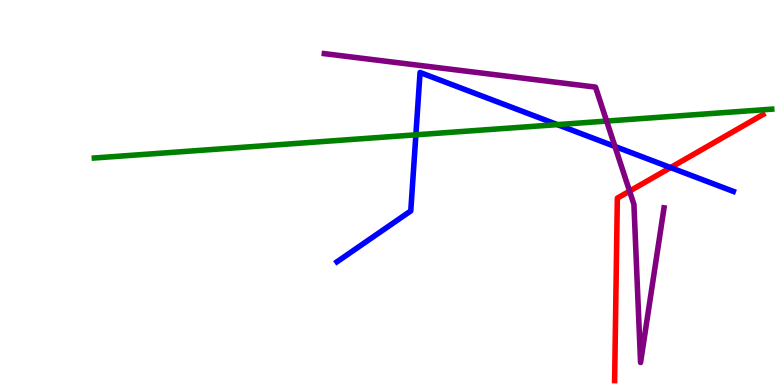[{'lines': ['blue', 'red'], 'intersections': [{'x': 8.65, 'y': 5.65}]}, {'lines': ['green', 'red'], 'intersections': []}, {'lines': ['purple', 'red'], 'intersections': [{'x': 8.12, 'y': 5.04}]}, {'lines': ['blue', 'green'], 'intersections': [{'x': 5.37, 'y': 6.5}, {'x': 7.19, 'y': 6.76}]}, {'lines': ['blue', 'purple'], 'intersections': [{'x': 7.93, 'y': 6.2}]}, {'lines': ['green', 'purple'], 'intersections': [{'x': 7.83, 'y': 6.86}]}]